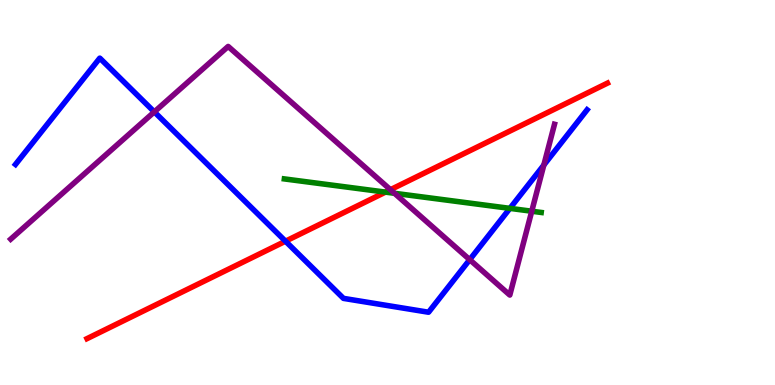[{'lines': ['blue', 'red'], 'intersections': [{'x': 3.68, 'y': 3.73}]}, {'lines': ['green', 'red'], 'intersections': [{'x': 4.97, 'y': 5.01}]}, {'lines': ['purple', 'red'], 'intersections': [{'x': 5.04, 'y': 5.07}]}, {'lines': ['blue', 'green'], 'intersections': [{'x': 6.58, 'y': 4.59}]}, {'lines': ['blue', 'purple'], 'intersections': [{'x': 1.99, 'y': 7.09}, {'x': 6.06, 'y': 3.26}, {'x': 7.02, 'y': 5.71}]}, {'lines': ['green', 'purple'], 'intersections': [{'x': 5.09, 'y': 4.98}, {'x': 6.86, 'y': 4.51}]}]